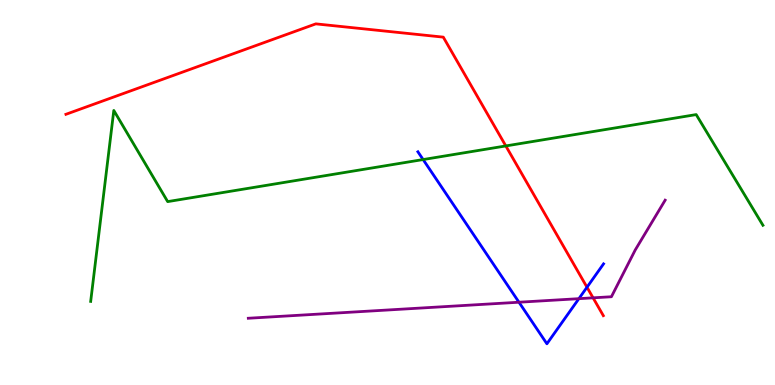[{'lines': ['blue', 'red'], 'intersections': [{'x': 7.57, 'y': 2.54}]}, {'lines': ['green', 'red'], 'intersections': [{'x': 6.53, 'y': 6.21}]}, {'lines': ['purple', 'red'], 'intersections': [{'x': 7.65, 'y': 2.26}]}, {'lines': ['blue', 'green'], 'intersections': [{'x': 5.46, 'y': 5.86}]}, {'lines': ['blue', 'purple'], 'intersections': [{'x': 6.7, 'y': 2.15}, {'x': 7.47, 'y': 2.24}]}, {'lines': ['green', 'purple'], 'intersections': []}]